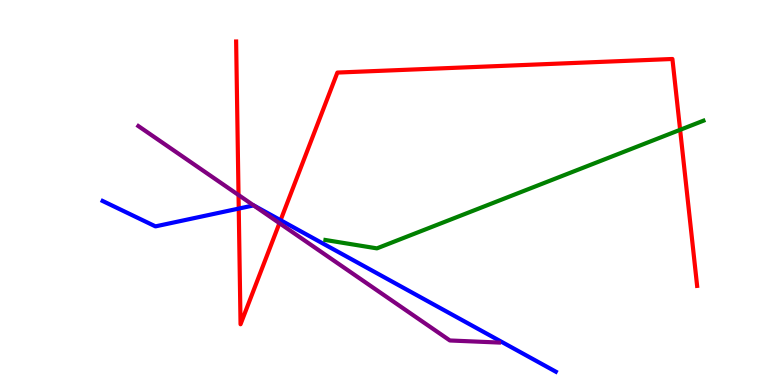[{'lines': ['blue', 'red'], 'intersections': [{'x': 3.08, 'y': 4.58}, {'x': 3.62, 'y': 4.28}]}, {'lines': ['green', 'red'], 'intersections': [{'x': 8.78, 'y': 6.63}]}, {'lines': ['purple', 'red'], 'intersections': [{'x': 3.08, 'y': 4.93}, {'x': 3.61, 'y': 4.2}]}, {'lines': ['blue', 'green'], 'intersections': []}, {'lines': ['blue', 'purple'], 'intersections': [{'x': 3.27, 'y': 4.66}]}, {'lines': ['green', 'purple'], 'intersections': []}]